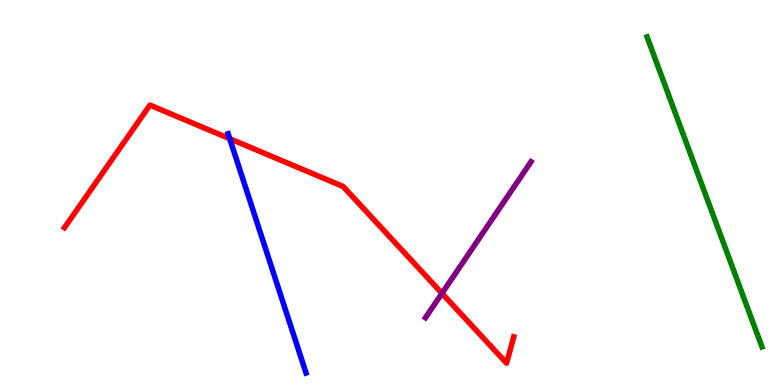[{'lines': ['blue', 'red'], 'intersections': [{'x': 2.96, 'y': 6.4}]}, {'lines': ['green', 'red'], 'intersections': []}, {'lines': ['purple', 'red'], 'intersections': [{'x': 5.7, 'y': 2.38}]}, {'lines': ['blue', 'green'], 'intersections': []}, {'lines': ['blue', 'purple'], 'intersections': []}, {'lines': ['green', 'purple'], 'intersections': []}]